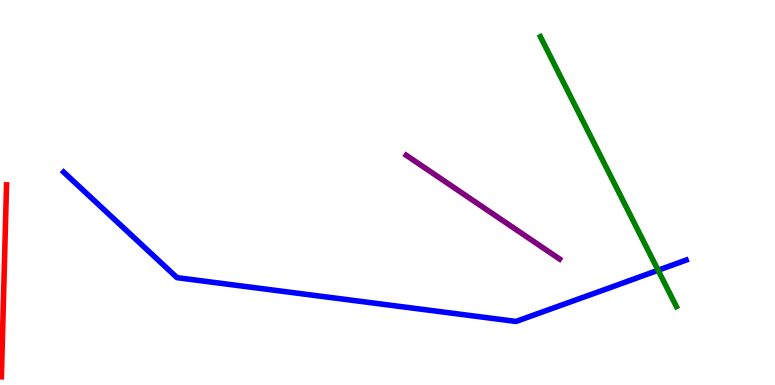[{'lines': ['blue', 'red'], 'intersections': []}, {'lines': ['green', 'red'], 'intersections': []}, {'lines': ['purple', 'red'], 'intersections': []}, {'lines': ['blue', 'green'], 'intersections': [{'x': 8.49, 'y': 2.98}]}, {'lines': ['blue', 'purple'], 'intersections': []}, {'lines': ['green', 'purple'], 'intersections': []}]